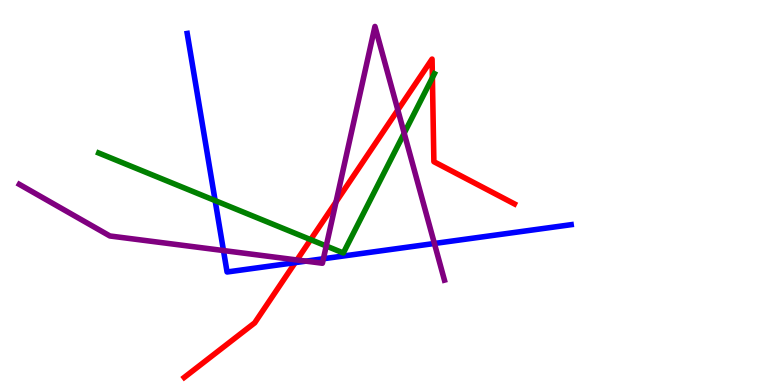[{'lines': ['blue', 'red'], 'intersections': [{'x': 3.81, 'y': 3.18}]}, {'lines': ['green', 'red'], 'intersections': [{'x': 4.01, 'y': 3.78}, {'x': 5.58, 'y': 7.98}]}, {'lines': ['purple', 'red'], 'intersections': [{'x': 3.83, 'y': 3.25}, {'x': 4.34, 'y': 4.76}, {'x': 5.13, 'y': 7.14}]}, {'lines': ['blue', 'green'], 'intersections': [{'x': 2.78, 'y': 4.79}]}, {'lines': ['blue', 'purple'], 'intersections': [{'x': 2.88, 'y': 3.49}, {'x': 3.95, 'y': 3.22}, {'x': 4.17, 'y': 3.28}, {'x': 5.61, 'y': 3.68}]}, {'lines': ['green', 'purple'], 'intersections': [{'x': 4.21, 'y': 3.61}, {'x': 5.22, 'y': 6.54}]}]